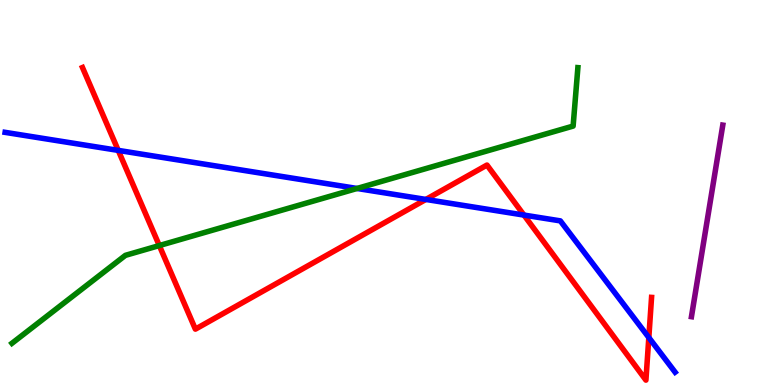[{'lines': ['blue', 'red'], 'intersections': [{'x': 1.53, 'y': 6.09}, {'x': 5.5, 'y': 4.82}, {'x': 6.76, 'y': 4.41}, {'x': 8.37, 'y': 1.23}]}, {'lines': ['green', 'red'], 'intersections': [{'x': 2.06, 'y': 3.62}]}, {'lines': ['purple', 'red'], 'intersections': []}, {'lines': ['blue', 'green'], 'intersections': [{'x': 4.61, 'y': 5.1}]}, {'lines': ['blue', 'purple'], 'intersections': []}, {'lines': ['green', 'purple'], 'intersections': []}]